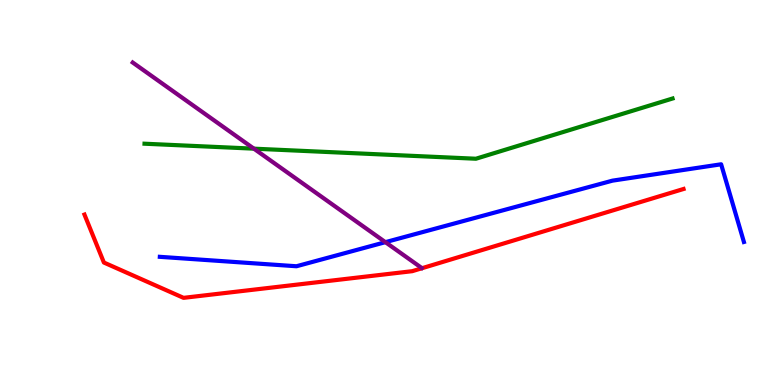[{'lines': ['blue', 'red'], 'intersections': []}, {'lines': ['green', 'red'], 'intersections': []}, {'lines': ['purple', 'red'], 'intersections': []}, {'lines': ['blue', 'green'], 'intersections': []}, {'lines': ['blue', 'purple'], 'intersections': [{'x': 4.97, 'y': 3.71}]}, {'lines': ['green', 'purple'], 'intersections': [{'x': 3.28, 'y': 6.14}]}]